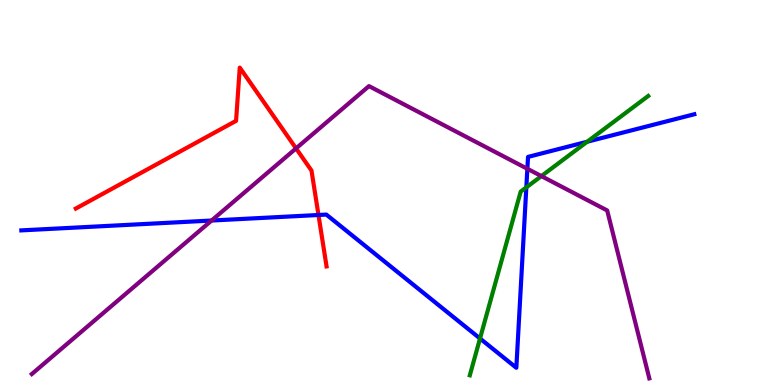[{'lines': ['blue', 'red'], 'intersections': [{'x': 4.11, 'y': 4.42}]}, {'lines': ['green', 'red'], 'intersections': []}, {'lines': ['purple', 'red'], 'intersections': [{'x': 3.82, 'y': 6.15}]}, {'lines': ['blue', 'green'], 'intersections': [{'x': 6.19, 'y': 1.21}, {'x': 6.79, 'y': 5.13}, {'x': 7.58, 'y': 6.32}]}, {'lines': ['blue', 'purple'], 'intersections': [{'x': 2.73, 'y': 4.27}, {'x': 6.8, 'y': 5.62}]}, {'lines': ['green', 'purple'], 'intersections': [{'x': 6.99, 'y': 5.43}]}]